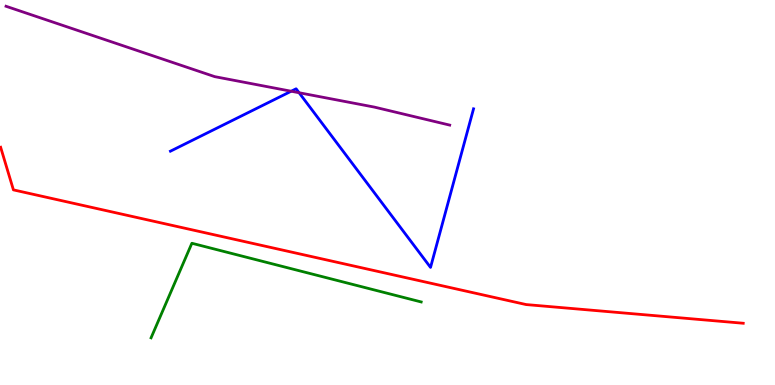[{'lines': ['blue', 'red'], 'intersections': []}, {'lines': ['green', 'red'], 'intersections': []}, {'lines': ['purple', 'red'], 'intersections': []}, {'lines': ['blue', 'green'], 'intersections': []}, {'lines': ['blue', 'purple'], 'intersections': [{'x': 3.76, 'y': 7.63}, {'x': 3.86, 'y': 7.59}]}, {'lines': ['green', 'purple'], 'intersections': []}]